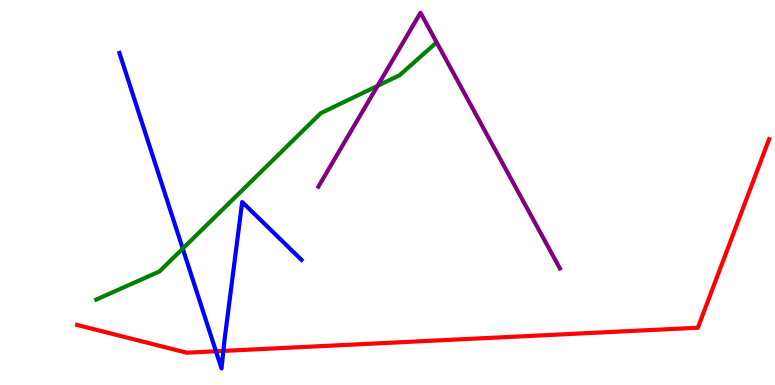[{'lines': ['blue', 'red'], 'intersections': [{'x': 2.79, 'y': 0.876}, {'x': 2.88, 'y': 0.886}]}, {'lines': ['green', 'red'], 'intersections': []}, {'lines': ['purple', 'red'], 'intersections': []}, {'lines': ['blue', 'green'], 'intersections': [{'x': 2.36, 'y': 3.54}]}, {'lines': ['blue', 'purple'], 'intersections': []}, {'lines': ['green', 'purple'], 'intersections': [{'x': 4.87, 'y': 7.77}]}]